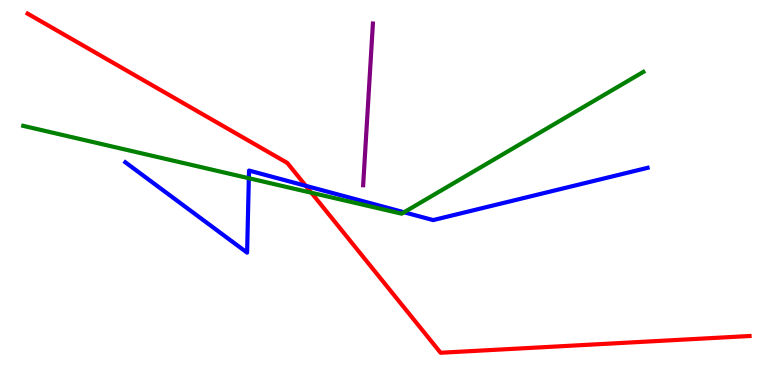[{'lines': ['blue', 'red'], 'intersections': [{'x': 3.95, 'y': 5.17}]}, {'lines': ['green', 'red'], 'intersections': [{'x': 4.02, 'y': 4.99}]}, {'lines': ['purple', 'red'], 'intersections': []}, {'lines': ['blue', 'green'], 'intersections': [{'x': 3.21, 'y': 5.37}, {'x': 5.21, 'y': 4.49}]}, {'lines': ['blue', 'purple'], 'intersections': []}, {'lines': ['green', 'purple'], 'intersections': []}]